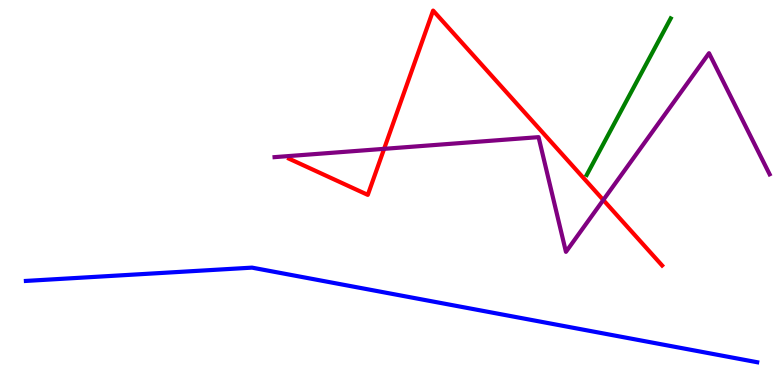[{'lines': ['blue', 'red'], 'intersections': []}, {'lines': ['green', 'red'], 'intersections': []}, {'lines': ['purple', 'red'], 'intersections': [{'x': 4.96, 'y': 6.13}, {'x': 7.78, 'y': 4.81}]}, {'lines': ['blue', 'green'], 'intersections': []}, {'lines': ['blue', 'purple'], 'intersections': []}, {'lines': ['green', 'purple'], 'intersections': []}]